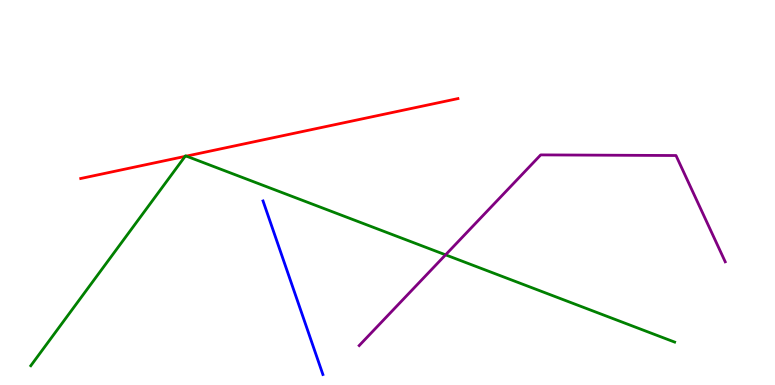[{'lines': ['blue', 'red'], 'intersections': []}, {'lines': ['green', 'red'], 'intersections': [{'x': 2.39, 'y': 5.94}, {'x': 2.4, 'y': 5.94}]}, {'lines': ['purple', 'red'], 'intersections': []}, {'lines': ['blue', 'green'], 'intersections': []}, {'lines': ['blue', 'purple'], 'intersections': []}, {'lines': ['green', 'purple'], 'intersections': [{'x': 5.75, 'y': 3.38}]}]